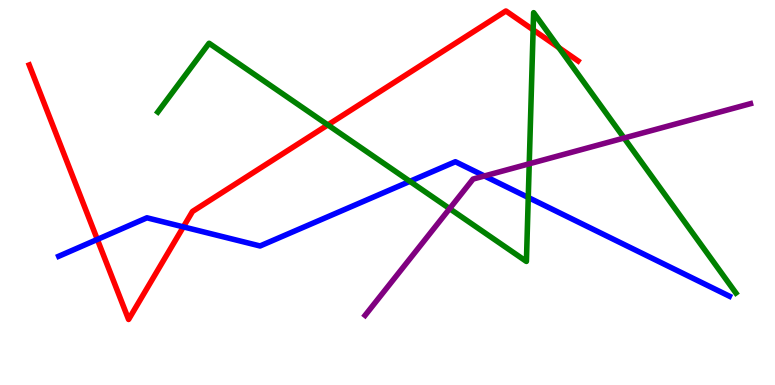[{'lines': ['blue', 'red'], 'intersections': [{'x': 1.26, 'y': 3.78}, {'x': 2.37, 'y': 4.11}]}, {'lines': ['green', 'red'], 'intersections': [{'x': 4.23, 'y': 6.76}, {'x': 6.88, 'y': 9.23}, {'x': 7.21, 'y': 8.76}]}, {'lines': ['purple', 'red'], 'intersections': []}, {'lines': ['blue', 'green'], 'intersections': [{'x': 5.29, 'y': 5.29}, {'x': 6.82, 'y': 4.87}]}, {'lines': ['blue', 'purple'], 'intersections': [{'x': 6.25, 'y': 5.43}]}, {'lines': ['green', 'purple'], 'intersections': [{'x': 5.8, 'y': 4.58}, {'x': 6.83, 'y': 5.75}, {'x': 8.05, 'y': 6.42}]}]